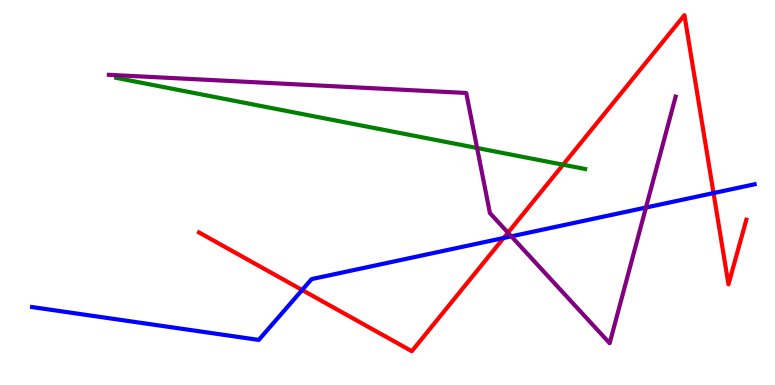[{'lines': ['blue', 'red'], 'intersections': [{'x': 3.9, 'y': 2.47}, {'x': 6.5, 'y': 3.82}, {'x': 9.21, 'y': 4.99}]}, {'lines': ['green', 'red'], 'intersections': [{'x': 7.27, 'y': 5.72}]}, {'lines': ['purple', 'red'], 'intersections': [{'x': 6.55, 'y': 3.96}]}, {'lines': ['blue', 'green'], 'intersections': []}, {'lines': ['blue', 'purple'], 'intersections': [{'x': 6.6, 'y': 3.86}, {'x': 8.33, 'y': 4.61}]}, {'lines': ['green', 'purple'], 'intersections': [{'x': 6.16, 'y': 6.16}]}]